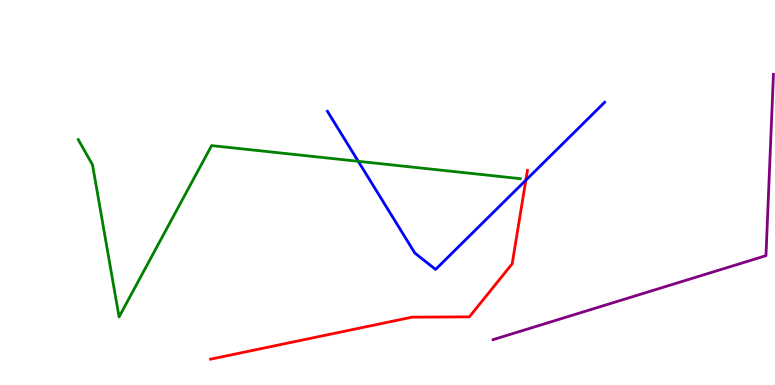[{'lines': ['blue', 'red'], 'intersections': [{'x': 6.79, 'y': 5.32}]}, {'lines': ['green', 'red'], 'intersections': []}, {'lines': ['purple', 'red'], 'intersections': []}, {'lines': ['blue', 'green'], 'intersections': [{'x': 4.62, 'y': 5.81}]}, {'lines': ['blue', 'purple'], 'intersections': []}, {'lines': ['green', 'purple'], 'intersections': []}]